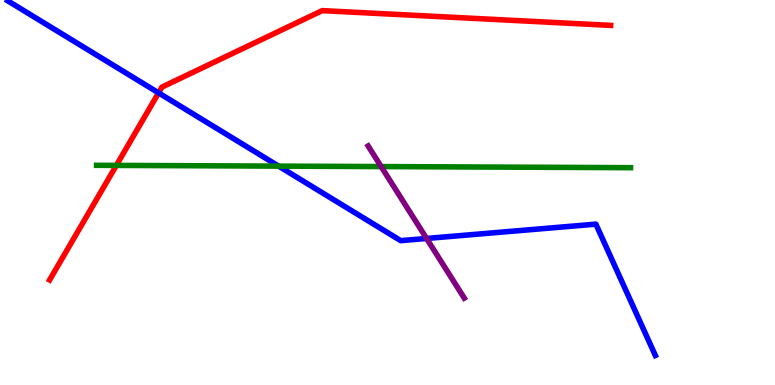[{'lines': ['blue', 'red'], 'intersections': [{'x': 2.05, 'y': 7.59}]}, {'lines': ['green', 'red'], 'intersections': [{'x': 1.5, 'y': 5.7}]}, {'lines': ['purple', 'red'], 'intersections': []}, {'lines': ['blue', 'green'], 'intersections': [{'x': 3.59, 'y': 5.69}]}, {'lines': ['blue', 'purple'], 'intersections': [{'x': 5.5, 'y': 3.81}]}, {'lines': ['green', 'purple'], 'intersections': [{'x': 4.92, 'y': 5.67}]}]